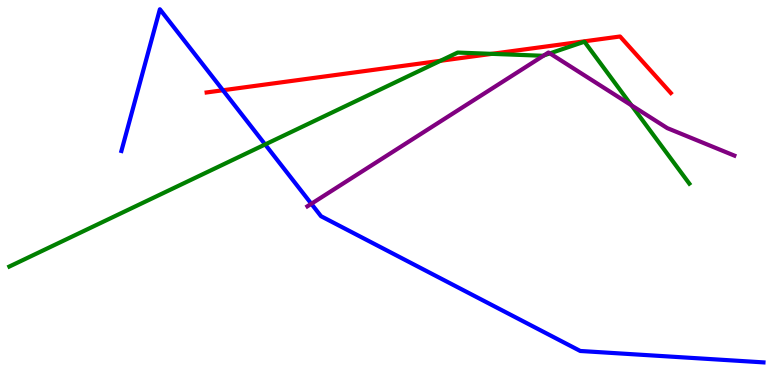[{'lines': ['blue', 'red'], 'intersections': [{'x': 2.88, 'y': 7.66}]}, {'lines': ['green', 'red'], 'intersections': [{'x': 5.68, 'y': 8.42}, {'x': 6.35, 'y': 8.6}]}, {'lines': ['purple', 'red'], 'intersections': []}, {'lines': ['blue', 'green'], 'intersections': [{'x': 3.42, 'y': 6.25}]}, {'lines': ['blue', 'purple'], 'intersections': [{'x': 4.02, 'y': 4.71}]}, {'lines': ['green', 'purple'], 'intersections': [{'x': 7.02, 'y': 8.56}, {'x': 7.1, 'y': 8.61}, {'x': 8.15, 'y': 7.26}]}]